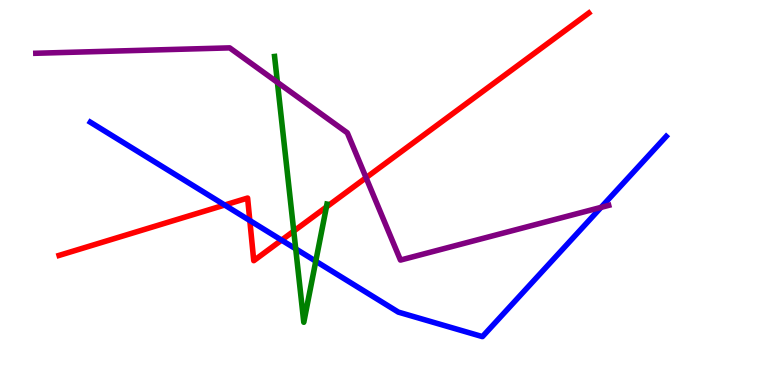[{'lines': ['blue', 'red'], 'intersections': [{'x': 2.9, 'y': 4.67}, {'x': 3.22, 'y': 4.27}, {'x': 3.63, 'y': 3.76}]}, {'lines': ['green', 'red'], 'intersections': [{'x': 3.79, 'y': 4.0}, {'x': 4.21, 'y': 4.62}]}, {'lines': ['purple', 'red'], 'intersections': [{'x': 4.72, 'y': 5.38}]}, {'lines': ['blue', 'green'], 'intersections': [{'x': 3.82, 'y': 3.54}, {'x': 4.07, 'y': 3.22}]}, {'lines': ['blue', 'purple'], 'intersections': [{'x': 7.76, 'y': 4.61}]}, {'lines': ['green', 'purple'], 'intersections': [{'x': 3.58, 'y': 7.86}]}]